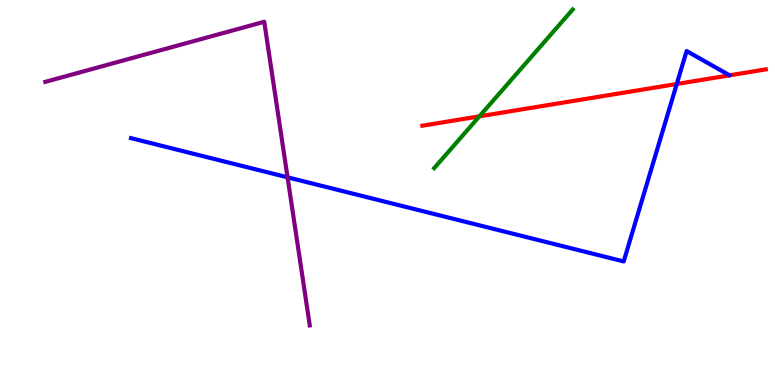[{'lines': ['blue', 'red'], 'intersections': [{'x': 8.73, 'y': 7.82}]}, {'lines': ['green', 'red'], 'intersections': [{'x': 6.19, 'y': 6.98}]}, {'lines': ['purple', 'red'], 'intersections': []}, {'lines': ['blue', 'green'], 'intersections': []}, {'lines': ['blue', 'purple'], 'intersections': [{'x': 3.71, 'y': 5.39}]}, {'lines': ['green', 'purple'], 'intersections': []}]